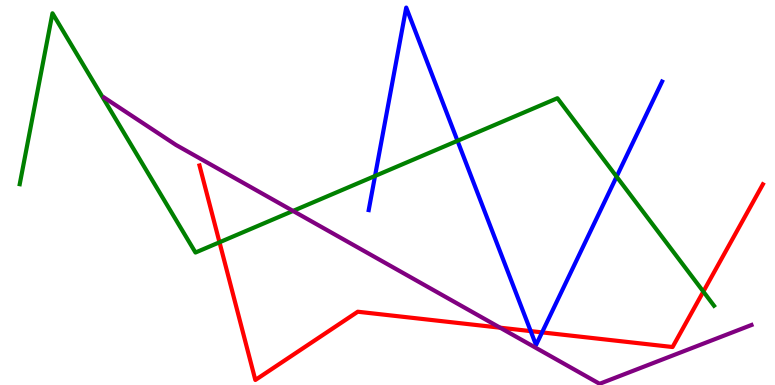[{'lines': ['blue', 'red'], 'intersections': [{'x': 6.85, 'y': 1.4}, {'x': 6.99, 'y': 1.37}]}, {'lines': ['green', 'red'], 'intersections': [{'x': 2.83, 'y': 3.71}, {'x': 9.08, 'y': 2.43}]}, {'lines': ['purple', 'red'], 'intersections': [{'x': 6.45, 'y': 1.49}]}, {'lines': ['blue', 'green'], 'intersections': [{'x': 4.84, 'y': 5.43}, {'x': 5.9, 'y': 6.34}, {'x': 7.96, 'y': 5.41}]}, {'lines': ['blue', 'purple'], 'intersections': []}, {'lines': ['green', 'purple'], 'intersections': [{'x': 3.78, 'y': 4.52}]}]